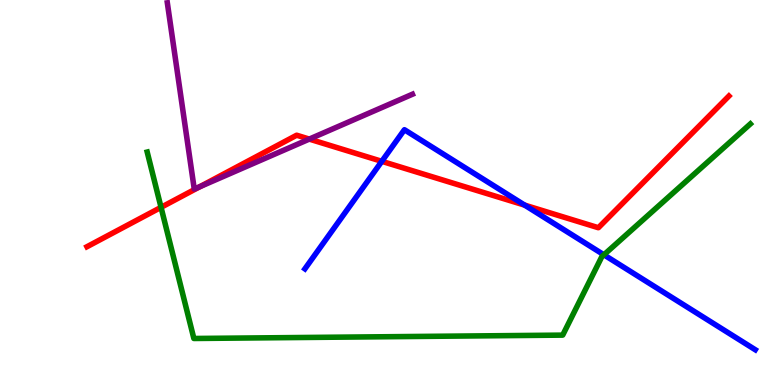[{'lines': ['blue', 'red'], 'intersections': [{'x': 4.93, 'y': 5.81}, {'x': 6.77, 'y': 4.67}]}, {'lines': ['green', 'red'], 'intersections': [{'x': 2.08, 'y': 4.61}]}, {'lines': ['purple', 'red'], 'intersections': [{'x': 2.58, 'y': 5.15}, {'x': 3.99, 'y': 6.39}]}, {'lines': ['blue', 'green'], 'intersections': [{'x': 7.79, 'y': 3.38}]}, {'lines': ['blue', 'purple'], 'intersections': []}, {'lines': ['green', 'purple'], 'intersections': []}]